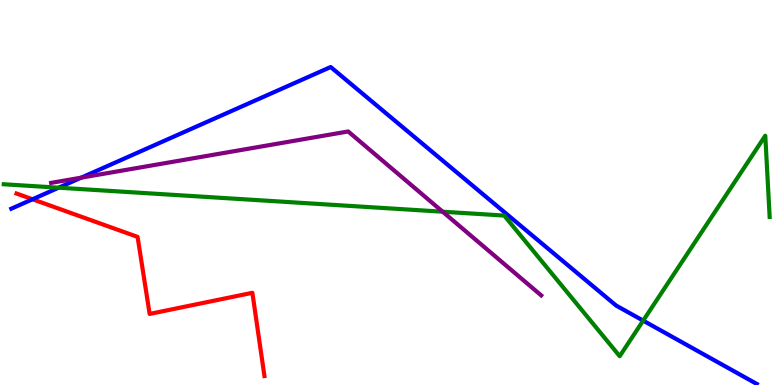[{'lines': ['blue', 'red'], 'intersections': [{'x': 0.42, 'y': 4.82}]}, {'lines': ['green', 'red'], 'intersections': []}, {'lines': ['purple', 'red'], 'intersections': []}, {'lines': ['blue', 'green'], 'intersections': [{'x': 0.757, 'y': 5.12}, {'x': 8.3, 'y': 1.67}]}, {'lines': ['blue', 'purple'], 'intersections': [{'x': 1.05, 'y': 5.39}]}, {'lines': ['green', 'purple'], 'intersections': [{'x': 5.71, 'y': 4.5}]}]